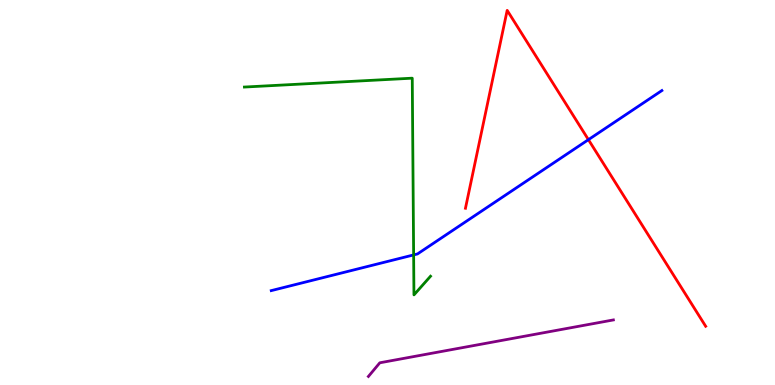[{'lines': ['blue', 'red'], 'intersections': [{'x': 7.59, 'y': 6.37}]}, {'lines': ['green', 'red'], 'intersections': []}, {'lines': ['purple', 'red'], 'intersections': []}, {'lines': ['blue', 'green'], 'intersections': [{'x': 5.34, 'y': 3.38}]}, {'lines': ['blue', 'purple'], 'intersections': []}, {'lines': ['green', 'purple'], 'intersections': []}]